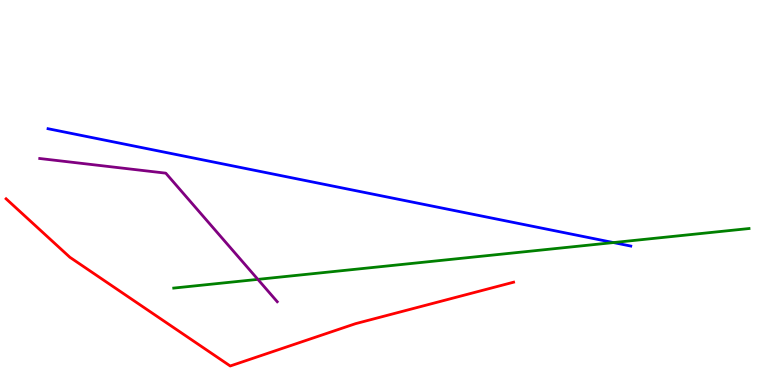[{'lines': ['blue', 'red'], 'intersections': []}, {'lines': ['green', 'red'], 'intersections': []}, {'lines': ['purple', 'red'], 'intersections': []}, {'lines': ['blue', 'green'], 'intersections': [{'x': 7.92, 'y': 3.7}]}, {'lines': ['blue', 'purple'], 'intersections': []}, {'lines': ['green', 'purple'], 'intersections': [{'x': 3.33, 'y': 2.74}]}]